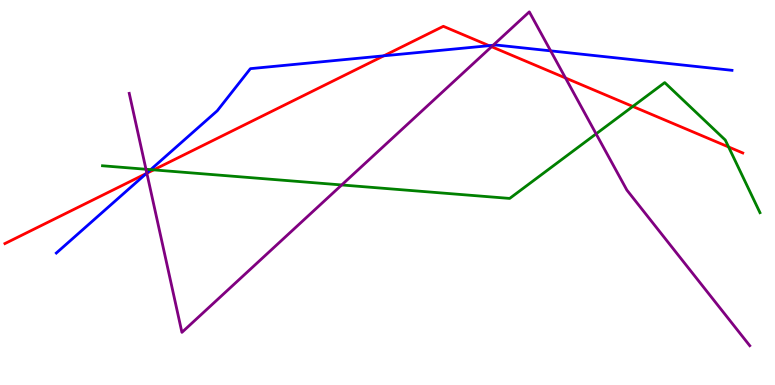[{'lines': ['blue', 'red'], 'intersections': [{'x': 1.89, 'y': 5.49}, {'x': 4.95, 'y': 8.55}, {'x': 6.31, 'y': 8.81}]}, {'lines': ['green', 'red'], 'intersections': [{'x': 1.98, 'y': 5.59}, {'x': 8.17, 'y': 7.24}, {'x': 9.4, 'y': 6.18}]}, {'lines': ['purple', 'red'], 'intersections': [{'x': 1.89, 'y': 5.5}, {'x': 6.34, 'y': 8.79}, {'x': 7.3, 'y': 7.97}]}, {'lines': ['blue', 'green'], 'intersections': [{'x': 1.94, 'y': 5.59}]}, {'lines': ['blue', 'purple'], 'intersections': [{'x': 1.89, 'y': 5.51}, {'x': 6.36, 'y': 8.82}, {'x': 7.11, 'y': 8.68}]}, {'lines': ['green', 'purple'], 'intersections': [{'x': 1.88, 'y': 5.6}, {'x': 4.41, 'y': 5.2}, {'x': 7.69, 'y': 6.52}]}]